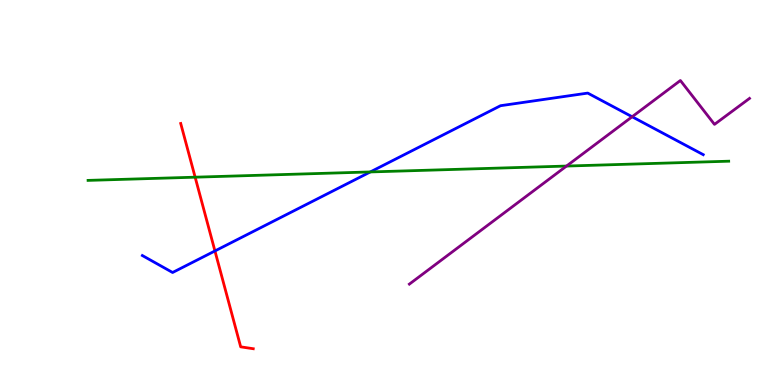[{'lines': ['blue', 'red'], 'intersections': [{'x': 2.77, 'y': 3.48}]}, {'lines': ['green', 'red'], 'intersections': [{'x': 2.52, 'y': 5.4}]}, {'lines': ['purple', 'red'], 'intersections': []}, {'lines': ['blue', 'green'], 'intersections': [{'x': 4.78, 'y': 5.53}]}, {'lines': ['blue', 'purple'], 'intersections': [{'x': 8.16, 'y': 6.97}]}, {'lines': ['green', 'purple'], 'intersections': [{'x': 7.31, 'y': 5.69}]}]